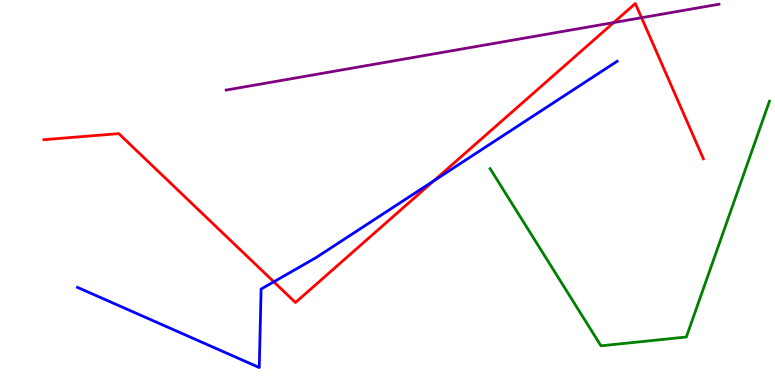[{'lines': ['blue', 'red'], 'intersections': [{'x': 3.53, 'y': 2.68}, {'x': 5.6, 'y': 5.3}]}, {'lines': ['green', 'red'], 'intersections': []}, {'lines': ['purple', 'red'], 'intersections': [{'x': 7.92, 'y': 9.41}, {'x': 8.28, 'y': 9.54}]}, {'lines': ['blue', 'green'], 'intersections': []}, {'lines': ['blue', 'purple'], 'intersections': []}, {'lines': ['green', 'purple'], 'intersections': []}]